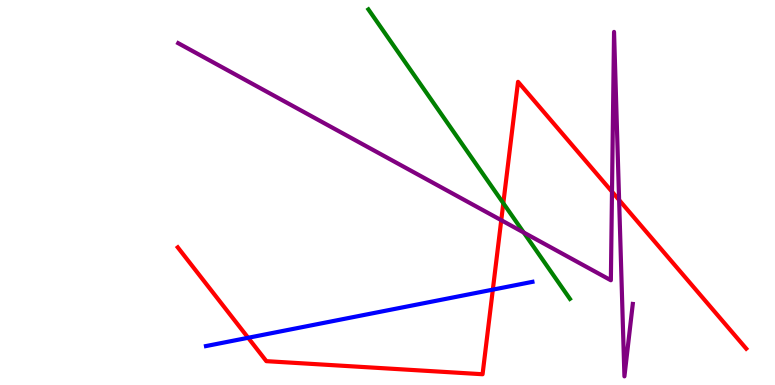[{'lines': ['blue', 'red'], 'intersections': [{'x': 3.2, 'y': 1.23}, {'x': 6.36, 'y': 2.48}]}, {'lines': ['green', 'red'], 'intersections': [{'x': 6.49, 'y': 4.72}]}, {'lines': ['purple', 'red'], 'intersections': [{'x': 6.47, 'y': 4.28}, {'x': 7.9, 'y': 5.02}, {'x': 7.99, 'y': 4.8}]}, {'lines': ['blue', 'green'], 'intersections': []}, {'lines': ['blue', 'purple'], 'intersections': []}, {'lines': ['green', 'purple'], 'intersections': [{'x': 6.76, 'y': 3.96}]}]